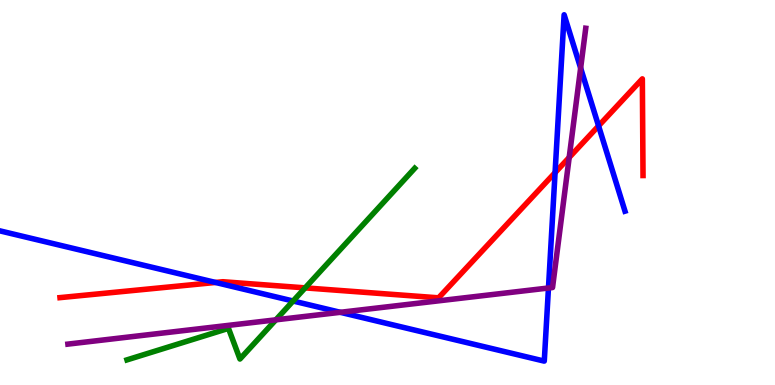[{'lines': ['blue', 'red'], 'intersections': [{'x': 2.78, 'y': 2.66}, {'x': 7.16, 'y': 5.52}, {'x': 7.72, 'y': 6.73}]}, {'lines': ['green', 'red'], 'intersections': [{'x': 3.94, 'y': 2.52}]}, {'lines': ['purple', 'red'], 'intersections': [{'x': 7.34, 'y': 5.91}]}, {'lines': ['blue', 'green'], 'intersections': [{'x': 3.78, 'y': 2.18}]}, {'lines': ['blue', 'purple'], 'intersections': [{'x': 4.39, 'y': 1.89}, {'x': 7.08, 'y': 2.52}, {'x': 7.49, 'y': 8.23}]}, {'lines': ['green', 'purple'], 'intersections': [{'x': 3.56, 'y': 1.69}]}]